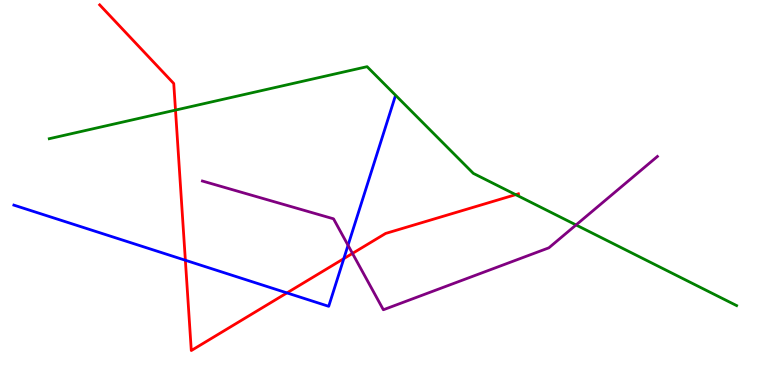[{'lines': ['blue', 'red'], 'intersections': [{'x': 2.39, 'y': 3.24}, {'x': 3.7, 'y': 2.39}, {'x': 4.44, 'y': 3.28}]}, {'lines': ['green', 'red'], 'intersections': [{'x': 2.26, 'y': 7.14}, {'x': 6.65, 'y': 4.94}]}, {'lines': ['purple', 'red'], 'intersections': [{'x': 4.55, 'y': 3.42}]}, {'lines': ['blue', 'green'], 'intersections': []}, {'lines': ['blue', 'purple'], 'intersections': [{'x': 4.49, 'y': 3.63}]}, {'lines': ['green', 'purple'], 'intersections': [{'x': 7.43, 'y': 4.16}]}]